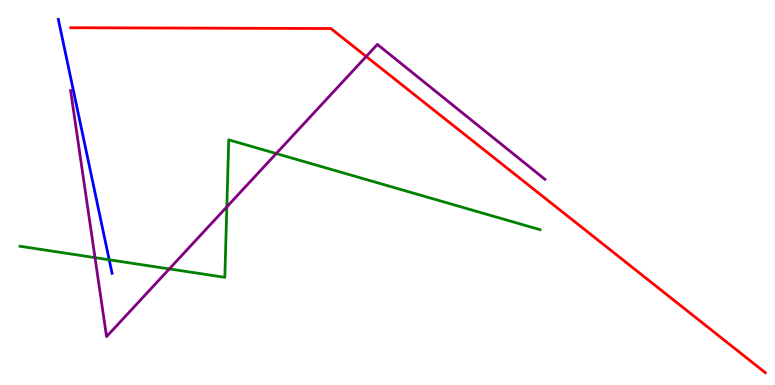[{'lines': ['blue', 'red'], 'intersections': []}, {'lines': ['green', 'red'], 'intersections': []}, {'lines': ['purple', 'red'], 'intersections': [{'x': 4.73, 'y': 8.53}]}, {'lines': ['blue', 'green'], 'intersections': [{'x': 1.41, 'y': 3.25}]}, {'lines': ['blue', 'purple'], 'intersections': []}, {'lines': ['green', 'purple'], 'intersections': [{'x': 1.23, 'y': 3.31}, {'x': 2.18, 'y': 3.02}, {'x': 2.93, 'y': 4.63}, {'x': 3.56, 'y': 6.01}]}]